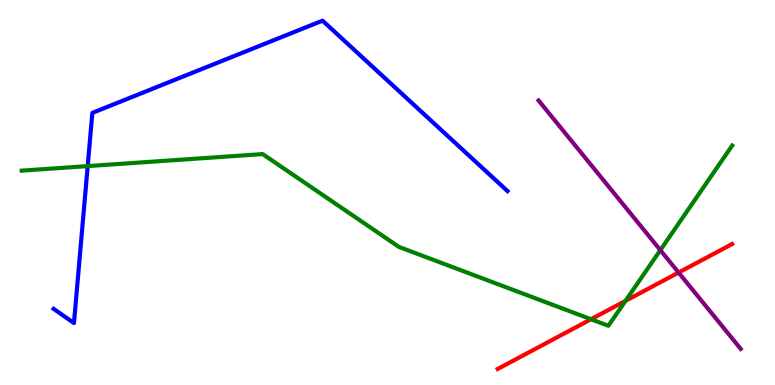[{'lines': ['blue', 'red'], 'intersections': []}, {'lines': ['green', 'red'], 'intersections': [{'x': 7.63, 'y': 1.71}, {'x': 8.07, 'y': 2.19}]}, {'lines': ['purple', 'red'], 'intersections': [{'x': 8.76, 'y': 2.92}]}, {'lines': ['blue', 'green'], 'intersections': [{'x': 1.13, 'y': 5.69}]}, {'lines': ['blue', 'purple'], 'intersections': []}, {'lines': ['green', 'purple'], 'intersections': [{'x': 8.52, 'y': 3.5}]}]